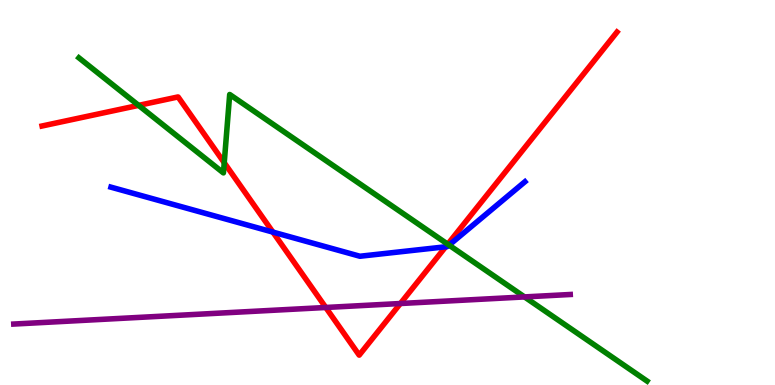[{'lines': ['blue', 'red'], 'intersections': [{'x': 3.52, 'y': 3.97}, {'x': 5.75, 'y': 3.59}]}, {'lines': ['green', 'red'], 'intersections': [{'x': 1.79, 'y': 7.26}, {'x': 2.89, 'y': 5.77}, {'x': 5.78, 'y': 3.66}]}, {'lines': ['purple', 'red'], 'intersections': [{'x': 4.2, 'y': 2.01}, {'x': 5.17, 'y': 2.12}]}, {'lines': ['blue', 'green'], 'intersections': [{'x': 5.79, 'y': 3.63}]}, {'lines': ['blue', 'purple'], 'intersections': []}, {'lines': ['green', 'purple'], 'intersections': [{'x': 6.77, 'y': 2.29}]}]